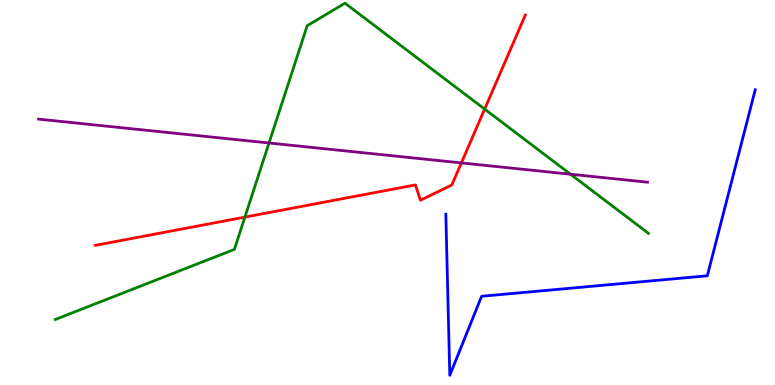[{'lines': ['blue', 'red'], 'intersections': []}, {'lines': ['green', 'red'], 'intersections': [{'x': 3.16, 'y': 4.36}, {'x': 6.25, 'y': 7.17}]}, {'lines': ['purple', 'red'], 'intersections': [{'x': 5.95, 'y': 5.77}]}, {'lines': ['blue', 'green'], 'intersections': []}, {'lines': ['blue', 'purple'], 'intersections': []}, {'lines': ['green', 'purple'], 'intersections': [{'x': 3.47, 'y': 6.29}, {'x': 7.36, 'y': 5.47}]}]